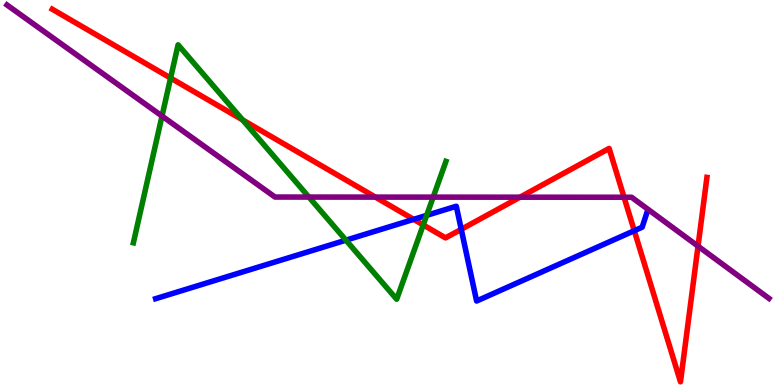[{'lines': ['blue', 'red'], 'intersections': [{'x': 5.34, 'y': 4.3}, {'x': 5.95, 'y': 4.04}, {'x': 8.18, 'y': 4.01}]}, {'lines': ['green', 'red'], 'intersections': [{'x': 2.2, 'y': 7.97}, {'x': 3.13, 'y': 6.89}, {'x': 5.46, 'y': 4.16}]}, {'lines': ['purple', 'red'], 'intersections': [{'x': 4.84, 'y': 4.88}, {'x': 6.71, 'y': 4.88}, {'x': 8.05, 'y': 4.88}, {'x': 9.01, 'y': 3.61}]}, {'lines': ['blue', 'green'], 'intersections': [{'x': 4.46, 'y': 3.76}, {'x': 5.51, 'y': 4.41}]}, {'lines': ['blue', 'purple'], 'intersections': []}, {'lines': ['green', 'purple'], 'intersections': [{'x': 2.09, 'y': 6.99}, {'x': 3.99, 'y': 4.88}, {'x': 5.59, 'y': 4.88}]}]